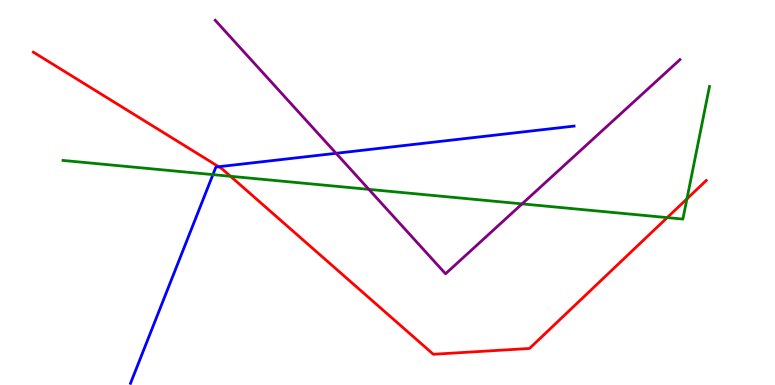[{'lines': ['blue', 'red'], 'intersections': [{'x': 2.82, 'y': 5.67}]}, {'lines': ['green', 'red'], 'intersections': [{'x': 2.97, 'y': 5.42}, {'x': 8.61, 'y': 4.35}, {'x': 8.86, 'y': 4.83}]}, {'lines': ['purple', 'red'], 'intersections': []}, {'lines': ['blue', 'green'], 'intersections': [{'x': 2.75, 'y': 5.46}]}, {'lines': ['blue', 'purple'], 'intersections': [{'x': 4.34, 'y': 6.02}]}, {'lines': ['green', 'purple'], 'intersections': [{'x': 4.76, 'y': 5.08}, {'x': 6.74, 'y': 4.7}]}]